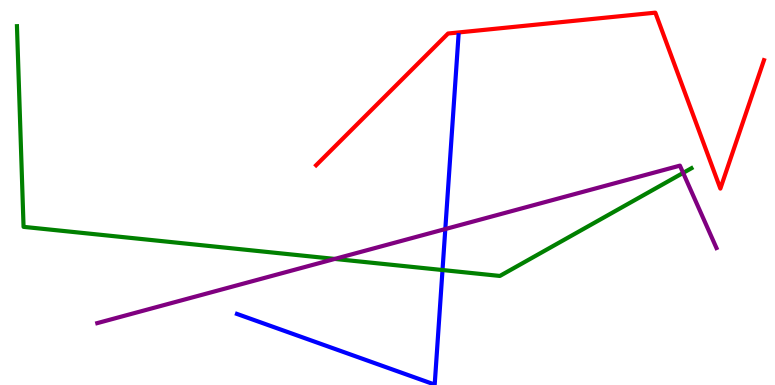[{'lines': ['blue', 'red'], 'intersections': []}, {'lines': ['green', 'red'], 'intersections': []}, {'lines': ['purple', 'red'], 'intersections': []}, {'lines': ['blue', 'green'], 'intersections': [{'x': 5.71, 'y': 2.99}]}, {'lines': ['blue', 'purple'], 'intersections': [{'x': 5.75, 'y': 4.05}]}, {'lines': ['green', 'purple'], 'intersections': [{'x': 4.32, 'y': 3.27}, {'x': 8.81, 'y': 5.51}]}]